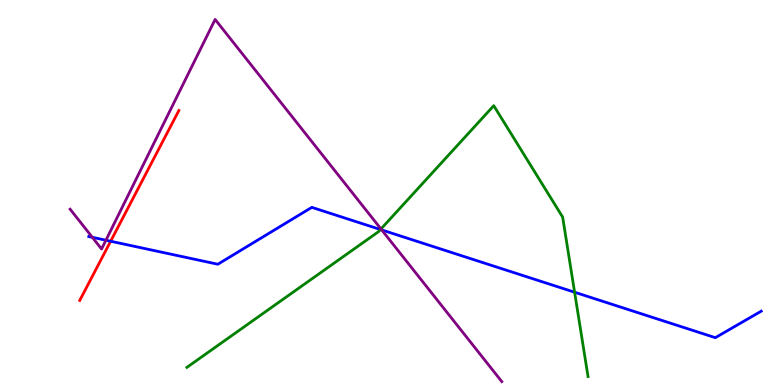[{'lines': ['blue', 'red'], 'intersections': [{'x': 1.43, 'y': 3.73}]}, {'lines': ['green', 'red'], 'intersections': []}, {'lines': ['purple', 'red'], 'intersections': []}, {'lines': ['blue', 'green'], 'intersections': [{'x': 4.91, 'y': 4.04}, {'x': 7.41, 'y': 2.41}]}, {'lines': ['blue', 'purple'], 'intersections': [{'x': 1.19, 'y': 3.84}, {'x': 1.37, 'y': 3.76}, {'x': 4.93, 'y': 4.03}]}, {'lines': ['green', 'purple'], 'intersections': [{'x': 4.92, 'y': 4.05}]}]